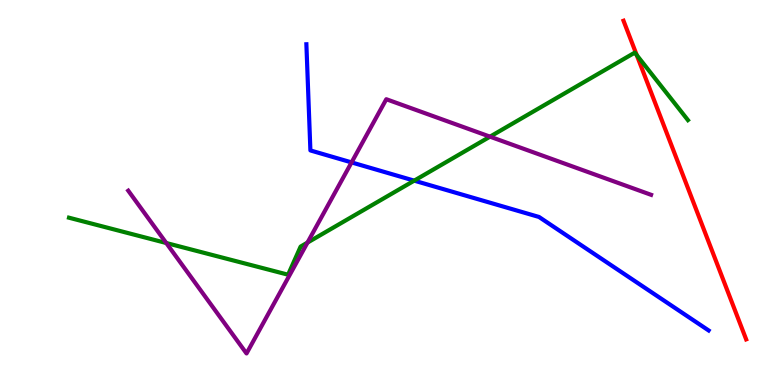[{'lines': ['blue', 'red'], 'intersections': []}, {'lines': ['green', 'red'], 'intersections': [{'x': 8.22, 'y': 8.57}]}, {'lines': ['purple', 'red'], 'intersections': []}, {'lines': ['blue', 'green'], 'intersections': [{'x': 5.34, 'y': 5.31}]}, {'lines': ['blue', 'purple'], 'intersections': [{'x': 4.54, 'y': 5.78}]}, {'lines': ['green', 'purple'], 'intersections': [{'x': 2.15, 'y': 3.69}, {'x': 3.97, 'y': 3.7}, {'x': 6.32, 'y': 6.45}]}]